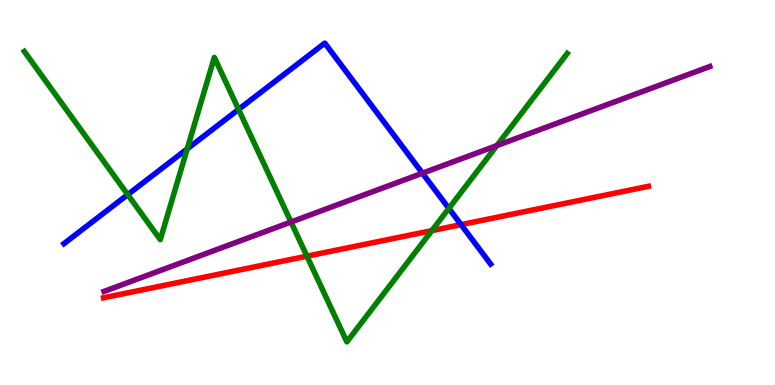[{'lines': ['blue', 'red'], 'intersections': [{'x': 5.95, 'y': 4.16}]}, {'lines': ['green', 'red'], 'intersections': [{'x': 3.96, 'y': 3.35}, {'x': 5.57, 'y': 4.01}]}, {'lines': ['purple', 'red'], 'intersections': []}, {'lines': ['blue', 'green'], 'intersections': [{'x': 1.65, 'y': 4.95}, {'x': 2.42, 'y': 6.13}, {'x': 3.08, 'y': 7.16}, {'x': 5.79, 'y': 4.59}]}, {'lines': ['blue', 'purple'], 'intersections': [{'x': 5.45, 'y': 5.5}]}, {'lines': ['green', 'purple'], 'intersections': [{'x': 3.76, 'y': 4.23}, {'x': 6.41, 'y': 6.22}]}]